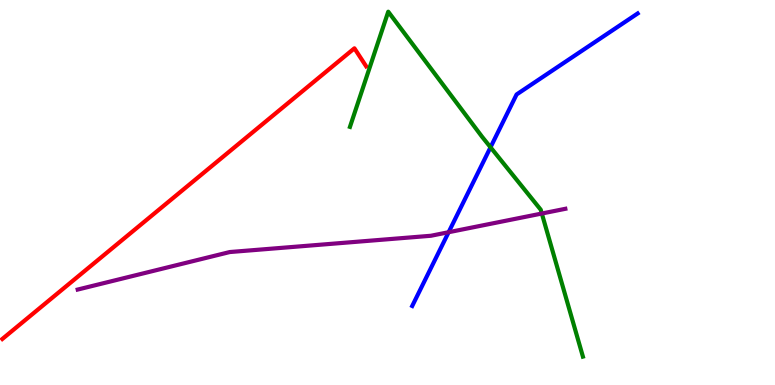[{'lines': ['blue', 'red'], 'intersections': []}, {'lines': ['green', 'red'], 'intersections': []}, {'lines': ['purple', 'red'], 'intersections': []}, {'lines': ['blue', 'green'], 'intersections': [{'x': 6.33, 'y': 6.17}]}, {'lines': ['blue', 'purple'], 'intersections': [{'x': 5.79, 'y': 3.97}]}, {'lines': ['green', 'purple'], 'intersections': [{'x': 6.99, 'y': 4.45}]}]